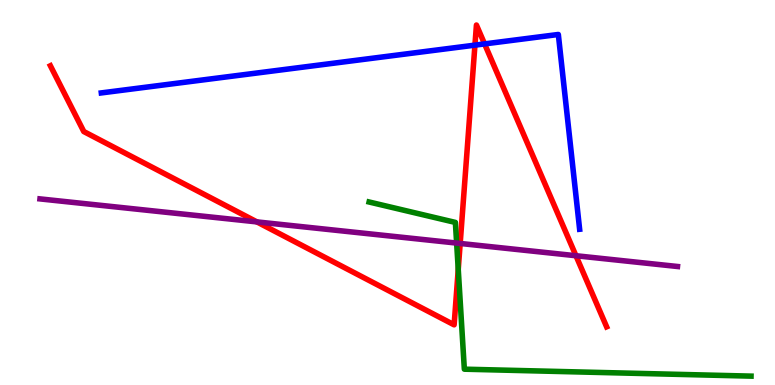[{'lines': ['blue', 'red'], 'intersections': [{'x': 6.13, 'y': 8.83}, {'x': 6.25, 'y': 8.86}]}, {'lines': ['green', 'red'], 'intersections': [{'x': 5.91, 'y': 3.0}]}, {'lines': ['purple', 'red'], 'intersections': [{'x': 3.31, 'y': 4.24}, {'x': 5.94, 'y': 3.68}, {'x': 7.43, 'y': 3.36}]}, {'lines': ['blue', 'green'], 'intersections': []}, {'lines': ['blue', 'purple'], 'intersections': []}, {'lines': ['green', 'purple'], 'intersections': [{'x': 5.89, 'y': 3.69}]}]